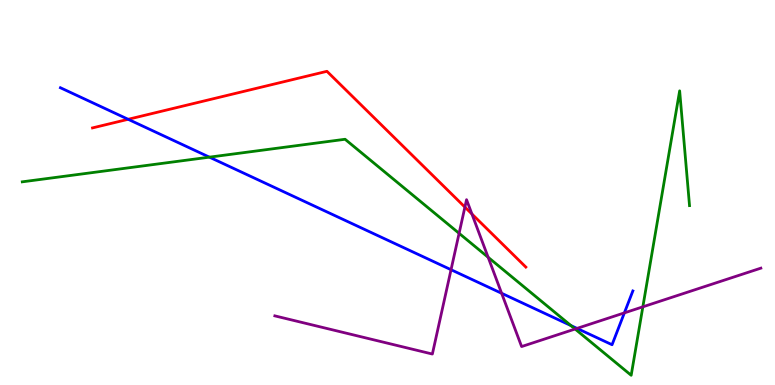[{'lines': ['blue', 'red'], 'intersections': [{'x': 1.65, 'y': 6.9}]}, {'lines': ['green', 'red'], 'intersections': []}, {'lines': ['purple', 'red'], 'intersections': [{'x': 6.0, 'y': 4.62}, {'x': 6.09, 'y': 4.44}]}, {'lines': ['blue', 'green'], 'intersections': [{'x': 2.7, 'y': 5.92}, {'x': 7.37, 'y': 1.54}]}, {'lines': ['blue', 'purple'], 'intersections': [{'x': 5.82, 'y': 2.99}, {'x': 6.47, 'y': 2.38}, {'x': 7.45, 'y': 1.47}, {'x': 8.06, 'y': 1.87}]}, {'lines': ['green', 'purple'], 'intersections': [{'x': 5.92, 'y': 3.94}, {'x': 6.3, 'y': 3.32}, {'x': 7.42, 'y': 1.45}, {'x': 8.29, 'y': 2.03}]}]